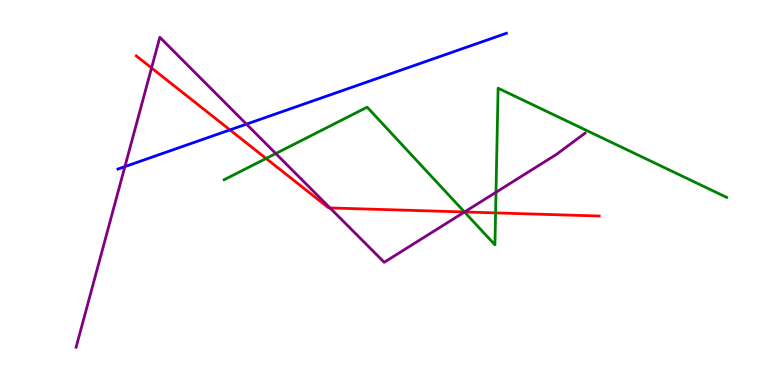[{'lines': ['blue', 'red'], 'intersections': [{'x': 2.97, 'y': 6.63}]}, {'lines': ['green', 'red'], 'intersections': [{'x': 3.43, 'y': 5.88}, {'x': 5.99, 'y': 4.49}, {'x': 6.39, 'y': 4.47}]}, {'lines': ['purple', 'red'], 'intersections': [{'x': 1.96, 'y': 8.23}, {'x': 4.26, 'y': 4.6}, {'x': 5.99, 'y': 4.49}]}, {'lines': ['blue', 'green'], 'intersections': []}, {'lines': ['blue', 'purple'], 'intersections': [{'x': 1.61, 'y': 5.67}, {'x': 3.18, 'y': 6.78}]}, {'lines': ['green', 'purple'], 'intersections': [{'x': 3.56, 'y': 6.01}, {'x': 5.99, 'y': 4.49}, {'x': 6.4, 'y': 5.01}]}]